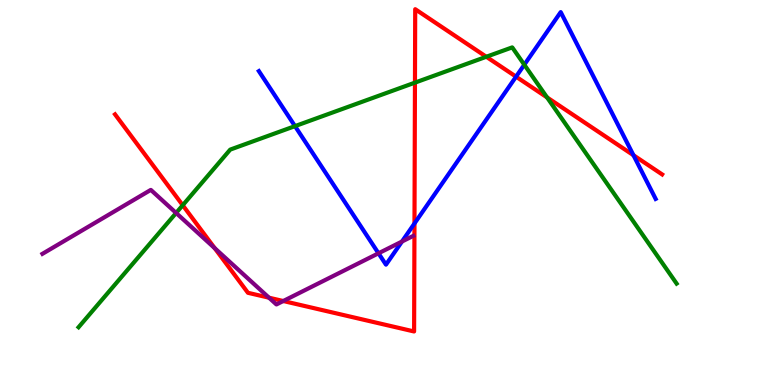[{'lines': ['blue', 'red'], 'intersections': [{'x': 5.35, 'y': 4.2}, {'x': 6.66, 'y': 8.01}, {'x': 8.17, 'y': 5.97}]}, {'lines': ['green', 'red'], 'intersections': [{'x': 2.36, 'y': 4.67}, {'x': 5.35, 'y': 7.85}, {'x': 6.27, 'y': 8.53}, {'x': 7.06, 'y': 7.47}]}, {'lines': ['purple', 'red'], 'intersections': [{'x': 2.77, 'y': 3.55}, {'x': 3.47, 'y': 2.27}, {'x': 3.65, 'y': 2.18}]}, {'lines': ['blue', 'green'], 'intersections': [{'x': 3.81, 'y': 6.72}, {'x': 6.77, 'y': 8.32}]}, {'lines': ['blue', 'purple'], 'intersections': [{'x': 4.88, 'y': 3.42}, {'x': 5.19, 'y': 3.73}]}, {'lines': ['green', 'purple'], 'intersections': [{'x': 2.27, 'y': 4.47}]}]